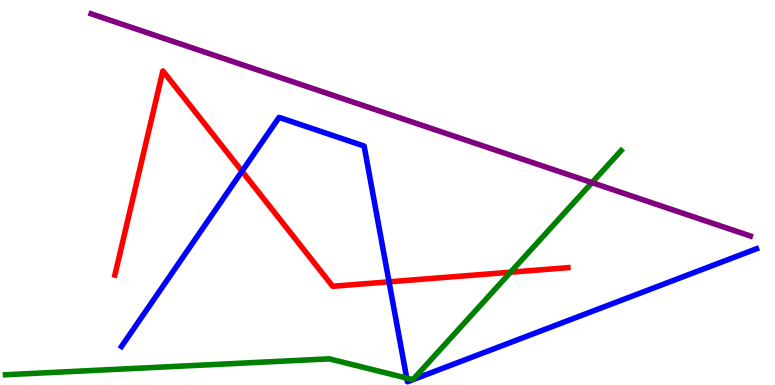[{'lines': ['blue', 'red'], 'intersections': [{'x': 3.12, 'y': 5.55}, {'x': 5.02, 'y': 2.68}]}, {'lines': ['green', 'red'], 'intersections': [{'x': 6.59, 'y': 2.93}]}, {'lines': ['purple', 'red'], 'intersections': []}, {'lines': ['blue', 'green'], 'intersections': [{'x': 5.25, 'y': 0.179}]}, {'lines': ['blue', 'purple'], 'intersections': []}, {'lines': ['green', 'purple'], 'intersections': [{'x': 7.64, 'y': 5.26}]}]